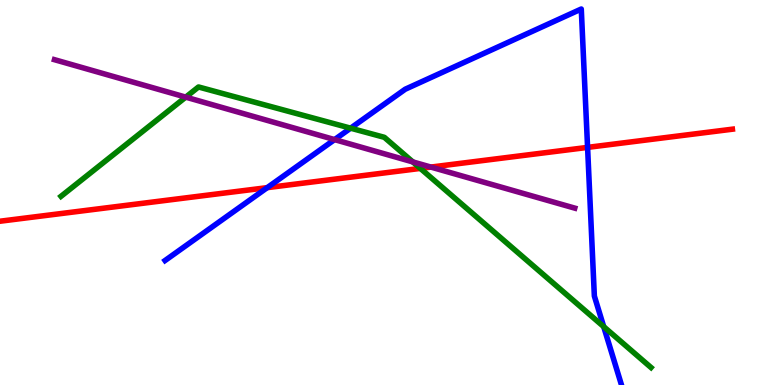[{'lines': ['blue', 'red'], 'intersections': [{'x': 3.45, 'y': 5.13}, {'x': 7.58, 'y': 6.17}]}, {'lines': ['green', 'red'], 'intersections': [{'x': 5.42, 'y': 5.63}]}, {'lines': ['purple', 'red'], 'intersections': [{'x': 5.56, 'y': 5.66}]}, {'lines': ['blue', 'green'], 'intersections': [{'x': 4.52, 'y': 6.67}, {'x': 7.79, 'y': 1.52}]}, {'lines': ['blue', 'purple'], 'intersections': [{'x': 4.32, 'y': 6.37}]}, {'lines': ['green', 'purple'], 'intersections': [{'x': 2.4, 'y': 7.48}, {'x': 5.33, 'y': 5.79}]}]